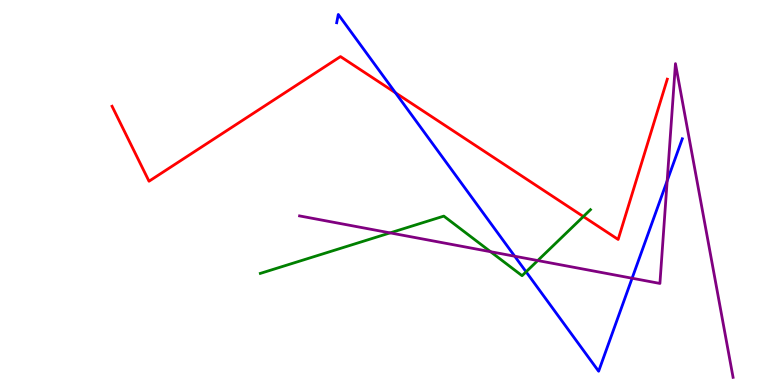[{'lines': ['blue', 'red'], 'intersections': [{'x': 5.1, 'y': 7.59}]}, {'lines': ['green', 'red'], 'intersections': [{'x': 7.53, 'y': 4.38}]}, {'lines': ['purple', 'red'], 'intersections': []}, {'lines': ['blue', 'green'], 'intersections': [{'x': 6.79, 'y': 2.94}]}, {'lines': ['blue', 'purple'], 'intersections': [{'x': 6.64, 'y': 3.34}, {'x': 8.16, 'y': 2.77}, {'x': 8.61, 'y': 5.3}]}, {'lines': ['green', 'purple'], 'intersections': [{'x': 5.03, 'y': 3.95}, {'x': 6.33, 'y': 3.46}, {'x': 6.94, 'y': 3.23}]}]